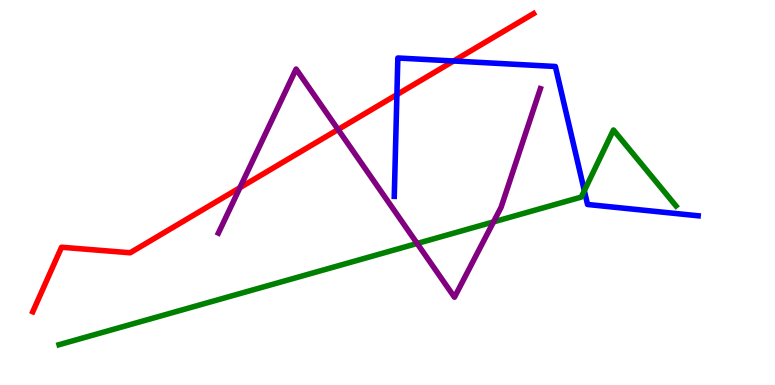[{'lines': ['blue', 'red'], 'intersections': [{'x': 5.12, 'y': 7.54}, {'x': 5.85, 'y': 8.42}]}, {'lines': ['green', 'red'], 'intersections': []}, {'lines': ['purple', 'red'], 'intersections': [{'x': 3.1, 'y': 5.12}, {'x': 4.36, 'y': 6.64}]}, {'lines': ['blue', 'green'], 'intersections': [{'x': 7.54, 'y': 5.05}]}, {'lines': ['blue', 'purple'], 'intersections': []}, {'lines': ['green', 'purple'], 'intersections': [{'x': 5.38, 'y': 3.68}, {'x': 6.37, 'y': 4.24}]}]